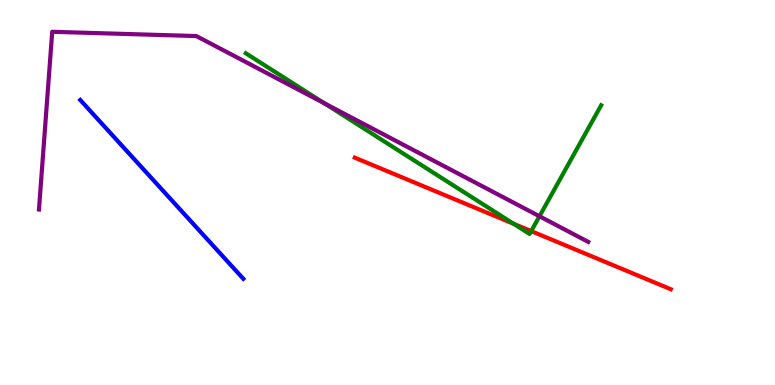[{'lines': ['blue', 'red'], 'intersections': []}, {'lines': ['green', 'red'], 'intersections': [{'x': 6.63, 'y': 4.19}, {'x': 6.85, 'y': 4.0}]}, {'lines': ['purple', 'red'], 'intersections': []}, {'lines': ['blue', 'green'], 'intersections': []}, {'lines': ['blue', 'purple'], 'intersections': []}, {'lines': ['green', 'purple'], 'intersections': [{'x': 4.19, 'y': 7.32}, {'x': 6.96, 'y': 4.38}]}]